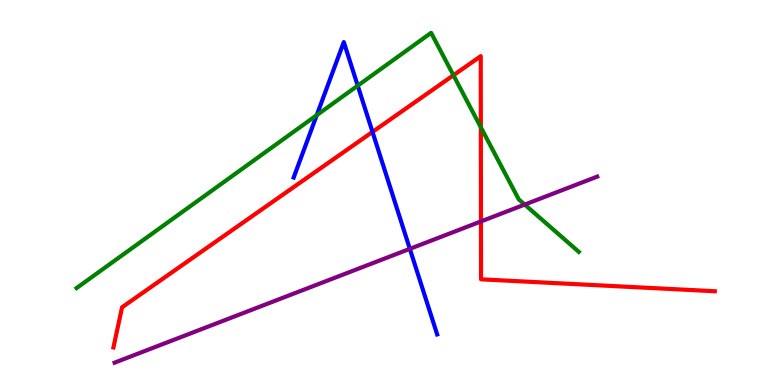[{'lines': ['blue', 'red'], 'intersections': [{'x': 4.81, 'y': 6.57}]}, {'lines': ['green', 'red'], 'intersections': [{'x': 5.85, 'y': 8.05}, {'x': 6.2, 'y': 6.69}]}, {'lines': ['purple', 'red'], 'intersections': [{'x': 6.21, 'y': 4.25}]}, {'lines': ['blue', 'green'], 'intersections': [{'x': 4.09, 'y': 7.01}, {'x': 4.62, 'y': 7.77}]}, {'lines': ['blue', 'purple'], 'intersections': [{'x': 5.29, 'y': 3.54}]}, {'lines': ['green', 'purple'], 'intersections': [{'x': 6.77, 'y': 4.69}]}]